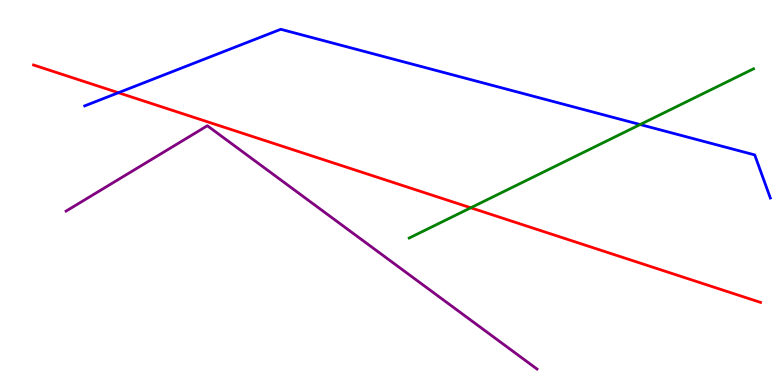[{'lines': ['blue', 'red'], 'intersections': [{'x': 1.53, 'y': 7.59}]}, {'lines': ['green', 'red'], 'intersections': [{'x': 6.07, 'y': 4.6}]}, {'lines': ['purple', 'red'], 'intersections': []}, {'lines': ['blue', 'green'], 'intersections': [{'x': 8.26, 'y': 6.77}]}, {'lines': ['blue', 'purple'], 'intersections': []}, {'lines': ['green', 'purple'], 'intersections': []}]